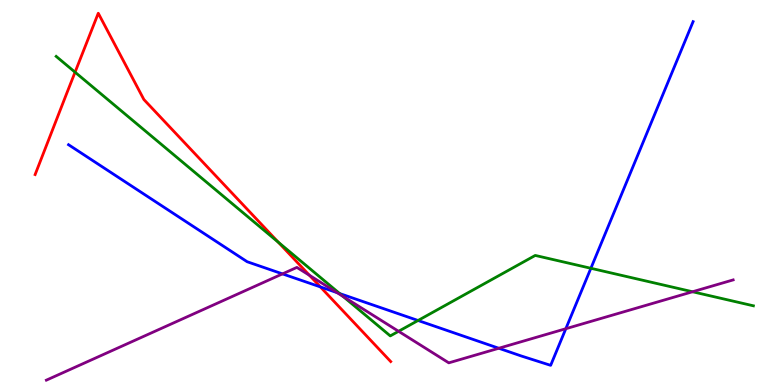[{'lines': ['blue', 'red'], 'intersections': [{'x': 4.13, 'y': 2.55}]}, {'lines': ['green', 'red'], 'intersections': [{'x': 0.969, 'y': 8.12}, {'x': 3.59, 'y': 3.71}]}, {'lines': ['purple', 'red'], 'intersections': [{'x': 3.99, 'y': 2.85}]}, {'lines': ['blue', 'green'], 'intersections': [{'x': 4.38, 'y': 2.38}, {'x': 5.39, 'y': 1.68}, {'x': 7.62, 'y': 3.03}]}, {'lines': ['blue', 'purple'], 'intersections': [{'x': 3.64, 'y': 2.89}, {'x': 4.35, 'y': 2.4}, {'x': 6.44, 'y': 0.954}, {'x': 7.3, 'y': 1.46}]}, {'lines': ['green', 'purple'], 'intersections': [{'x': 4.43, 'y': 2.3}, {'x': 5.14, 'y': 1.39}, {'x': 8.94, 'y': 2.42}]}]